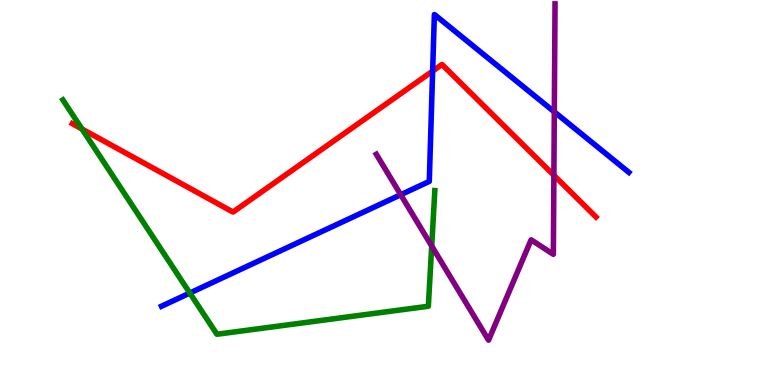[{'lines': ['blue', 'red'], 'intersections': [{'x': 5.58, 'y': 8.15}]}, {'lines': ['green', 'red'], 'intersections': [{'x': 1.06, 'y': 6.65}]}, {'lines': ['purple', 'red'], 'intersections': [{'x': 7.15, 'y': 5.45}]}, {'lines': ['blue', 'green'], 'intersections': [{'x': 2.45, 'y': 2.39}]}, {'lines': ['blue', 'purple'], 'intersections': [{'x': 5.17, 'y': 4.94}, {'x': 7.15, 'y': 7.09}]}, {'lines': ['green', 'purple'], 'intersections': [{'x': 5.57, 'y': 3.61}]}]